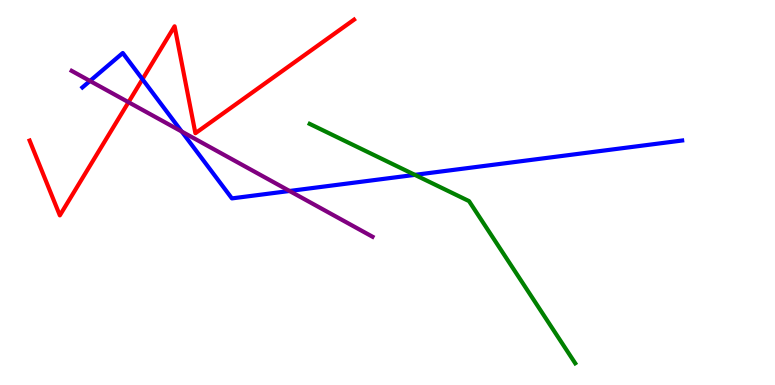[{'lines': ['blue', 'red'], 'intersections': [{'x': 1.84, 'y': 7.94}]}, {'lines': ['green', 'red'], 'intersections': []}, {'lines': ['purple', 'red'], 'intersections': [{'x': 1.66, 'y': 7.35}]}, {'lines': ['blue', 'green'], 'intersections': [{'x': 5.35, 'y': 5.46}]}, {'lines': ['blue', 'purple'], 'intersections': [{'x': 1.16, 'y': 7.9}, {'x': 2.34, 'y': 6.58}, {'x': 3.74, 'y': 5.04}]}, {'lines': ['green', 'purple'], 'intersections': []}]